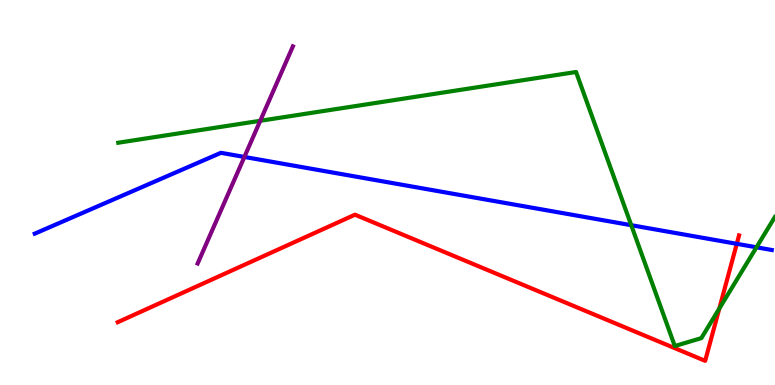[{'lines': ['blue', 'red'], 'intersections': [{'x': 9.51, 'y': 3.67}]}, {'lines': ['green', 'red'], 'intersections': [{'x': 9.28, 'y': 1.99}]}, {'lines': ['purple', 'red'], 'intersections': []}, {'lines': ['blue', 'green'], 'intersections': [{'x': 8.15, 'y': 4.15}, {'x': 9.76, 'y': 3.58}]}, {'lines': ['blue', 'purple'], 'intersections': [{'x': 3.15, 'y': 5.92}]}, {'lines': ['green', 'purple'], 'intersections': [{'x': 3.36, 'y': 6.86}]}]